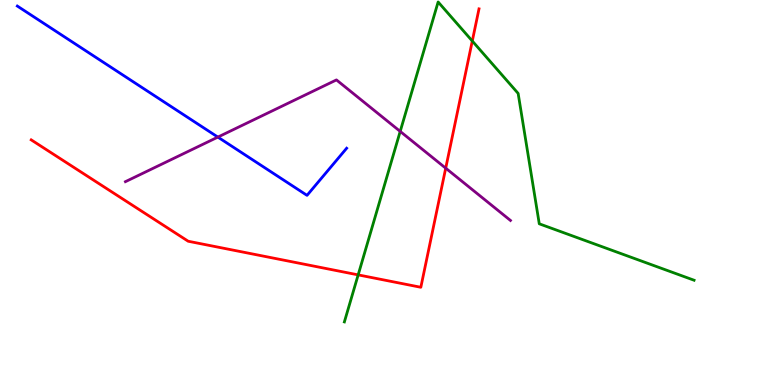[{'lines': ['blue', 'red'], 'intersections': []}, {'lines': ['green', 'red'], 'intersections': [{'x': 4.62, 'y': 2.86}, {'x': 6.09, 'y': 8.93}]}, {'lines': ['purple', 'red'], 'intersections': [{'x': 5.75, 'y': 5.63}]}, {'lines': ['blue', 'green'], 'intersections': []}, {'lines': ['blue', 'purple'], 'intersections': [{'x': 2.81, 'y': 6.44}]}, {'lines': ['green', 'purple'], 'intersections': [{'x': 5.16, 'y': 6.59}]}]